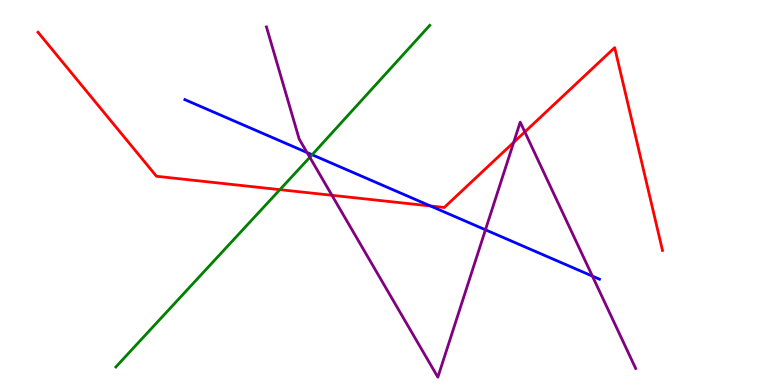[{'lines': ['blue', 'red'], 'intersections': [{'x': 5.55, 'y': 4.65}]}, {'lines': ['green', 'red'], 'intersections': [{'x': 3.61, 'y': 5.07}]}, {'lines': ['purple', 'red'], 'intersections': [{'x': 4.28, 'y': 4.93}, {'x': 6.63, 'y': 6.3}, {'x': 6.77, 'y': 6.57}]}, {'lines': ['blue', 'green'], 'intersections': [{'x': 4.03, 'y': 5.98}]}, {'lines': ['blue', 'purple'], 'intersections': [{'x': 3.96, 'y': 6.04}, {'x': 6.26, 'y': 4.03}, {'x': 7.64, 'y': 2.83}]}, {'lines': ['green', 'purple'], 'intersections': [{'x': 4.0, 'y': 5.91}]}]